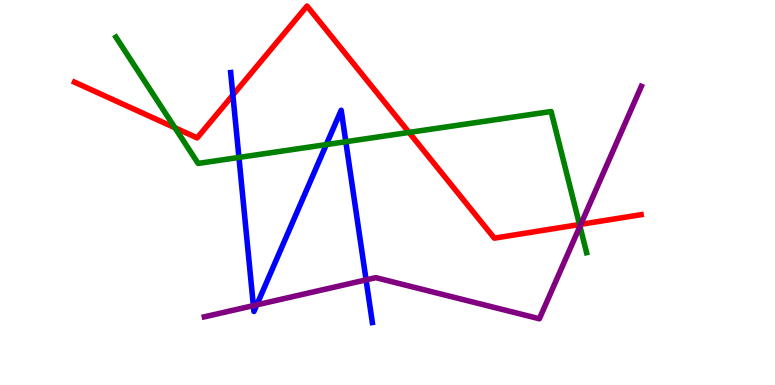[{'lines': ['blue', 'red'], 'intersections': [{'x': 3.0, 'y': 7.53}]}, {'lines': ['green', 'red'], 'intersections': [{'x': 2.26, 'y': 6.68}, {'x': 5.28, 'y': 6.56}, {'x': 7.48, 'y': 4.17}]}, {'lines': ['purple', 'red'], 'intersections': [{'x': 7.49, 'y': 4.17}]}, {'lines': ['blue', 'green'], 'intersections': [{'x': 3.08, 'y': 5.91}, {'x': 4.21, 'y': 6.24}, {'x': 4.46, 'y': 6.32}]}, {'lines': ['blue', 'purple'], 'intersections': [{'x': 3.27, 'y': 2.06}, {'x': 3.31, 'y': 2.08}, {'x': 4.72, 'y': 2.73}]}, {'lines': ['green', 'purple'], 'intersections': [{'x': 7.48, 'y': 4.12}]}]